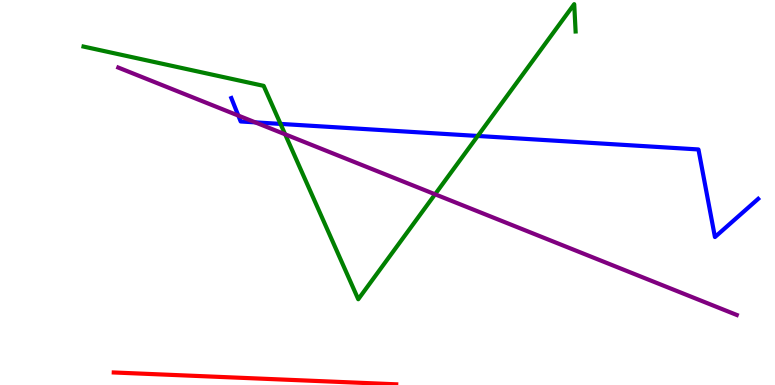[{'lines': ['blue', 'red'], 'intersections': []}, {'lines': ['green', 'red'], 'intersections': []}, {'lines': ['purple', 'red'], 'intersections': []}, {'lines': ['blue', 'green'], 'intersections': [{'x': 3.62, 'y': 6.78}, {'x': 6.16, 'y': 6.47}]}, {'lines': ['blue', 'purple'], 'intersections': [{'x': 3.08, 'y': 7.0}, {'x': 3.29, 'y': 6.82}]}, {'lines': ['green', 'purple'], 'intersections': [{'x': 3.68, 'y': 6.51}, {'x': 5.61, 'y': 4.95}]}]